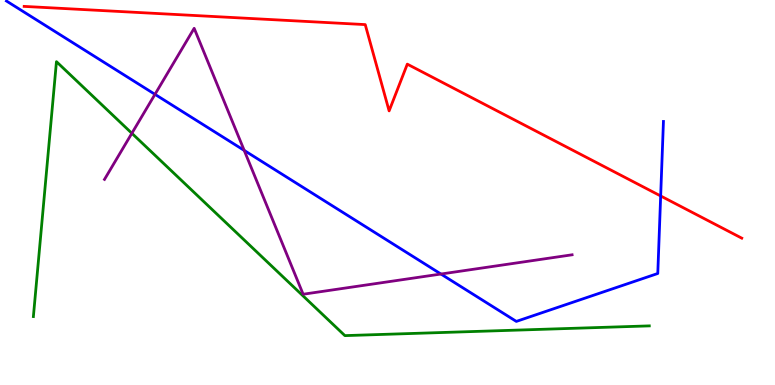[{'lines': ['blue', 'red'], 'intersections': [{'x': 8.52, 'y': 4.91}]}, {'lines': ['green', 'red'], 'intersections': []}, {'lines': ['purple', 'red'], 'intersections': []}, {'lines': ['blue', 'green'], 'intersections': []}, {'lines': ['blue', 'purple'], 'intersections': [{'x': 2.0, 'y': 7.55}, {'x': 3.15, 'y': 6.09}, {'x': 5.69, 'y': 2.88}]}, {'lines': ['green', 'purple'], 'intersections': [{'x': 1.7, 'y': 6.54}]}]